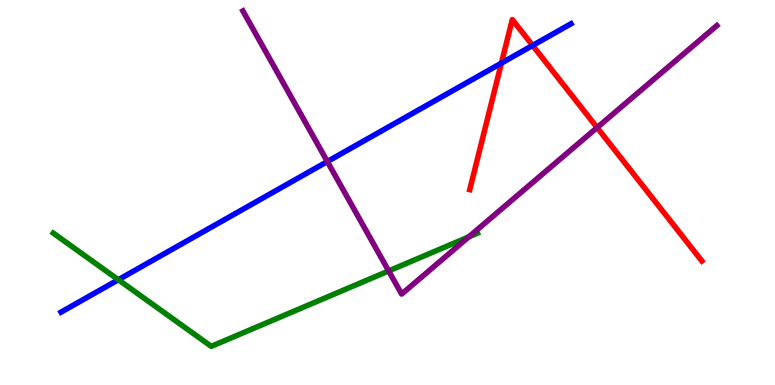[{'lines': ['blue', 'red'], 'intersections': [{'x': 6.47, 'y': 8.36}, {'x': 6.87, 'y': 8.82}]}, {'lines': ['green', 'red'], 'intersections': []}, {'lines': ['purple', 'red'], 'intersections': [{'x': 7.7, 'y': 6.69}]}, {'lines': ['blue', 'green'], 'intersections': [{'x': 1.53, 'y': 2.73}]}, {'lines': ['blue', 'purple'], 'intersections': [{'x': 4.22, 'y': 5.8}]}, {'lines': ['green', 'purple'], 'intersections': [{'x': 5.02, 'y': 2.96}, {'x': 6.05, 'y': 3.85}]}]